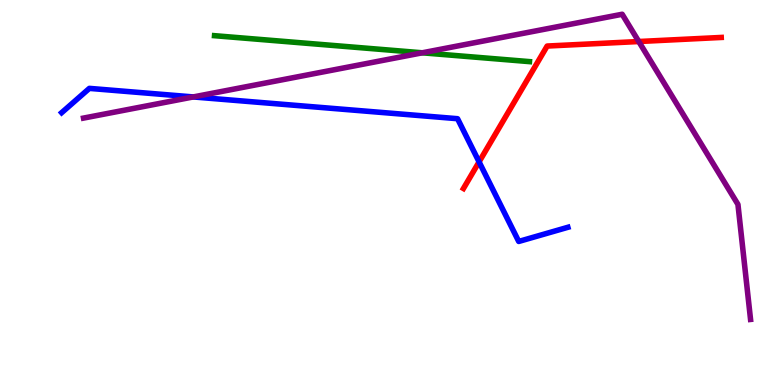[{'lines': ['blue', 'red'], 'intersections': [{'x': 6.18, 'y': 5.8}]}, {'lines': ['green', 'red'], 'intersections': []}, {'lines': ['purple', 'red'], 'intersections': [{'x': 8.24, 'y': 8.92}]}, {'lines': ['blue', 'green'], 'intersections': []}, {'lines': ['blue', 'purple'], 'intersections': [{'x': 2.49, 'y': 7.48}]}, {'lines': ['green', 'purple'], 'intersections': [{'x': 5.45, 'y': 8.63}]}]